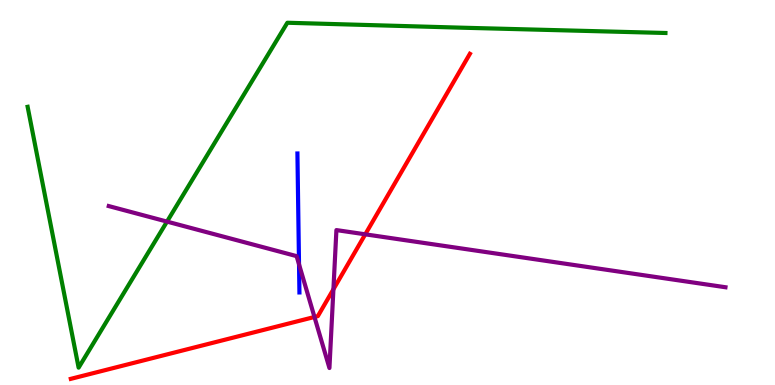[{'lines': ['blue', 'red'], 'intersections': []}, {'lines': ['green', 'red'], 'intersections': []}, {'lines': ['purple', 'red'], 'intersections': [{'x': 4.06, 'y': 1.77}, {'x': 4.3, 'y': 2.49}, {'x': 4.71, 'y': 3.91}]}, {'lines': ['blue', 'green'], 'intersections': []}, {'lines': ['blue', 'purple'], 'intersections': [{'x': 3.86, 'y': 3.13}]}, {'lines': ['green', 'purple'], 'intersections': [{'x': 2.15, 'y': 4.24}]}]